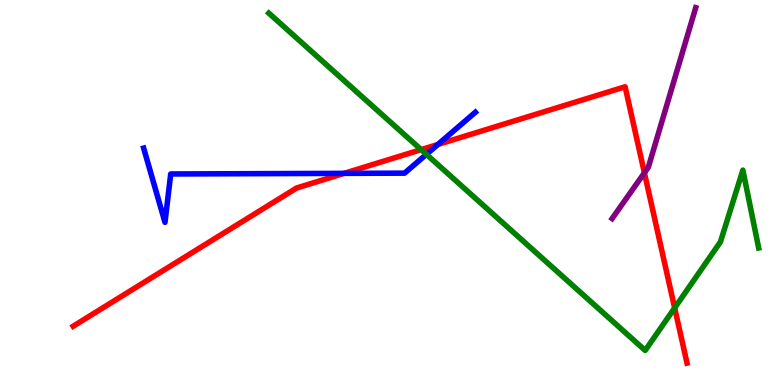[{'lines': ['blue', 'red'], 'intersections': [{'x': 4.44, 'y': 5.5}, {'x': 5.65, 'y': 6.25}]}, {'lines': ['green', 'red'], 'intersections': [{'x': 5.43, 'y': 6.11}, {'x': 8.71, 'y': 2.0}]}, {'lines': ['purple', 'red'], 'intersections': [{'x': 8.31, 'y': 5.51}]}, {'lines': ['blue', 'green'], 'intersections': [{'x': 5.5, 'y': 5.99}]}, {'lines': ['blue', 'purple'], 'intersections': []}, {'lines': ['green', 'purple'], 'intersections': []}]